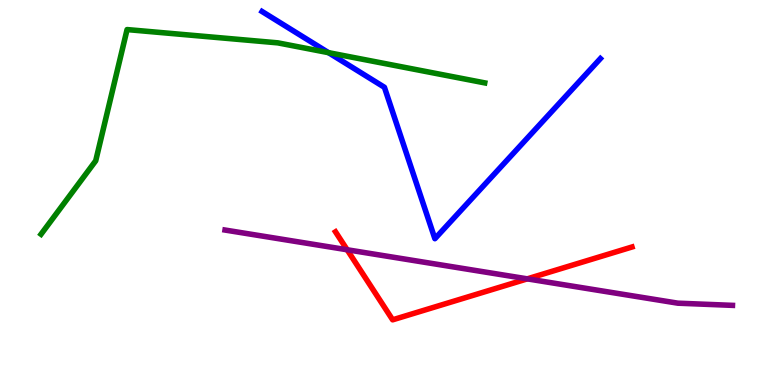[{'lines': ['blue', 'red'], 'intersections': []}, {'lines': ['green', 'red'], 'intersections': []}, {'lines': ['purple', 'red'], 'intersections': [{'x': 4.48, 'y': 3.51}, {'x': 6.8, 'y': 2.76}]}, {'lines': ['blue', 'green'], 'intersections': [{'x': 4.24, 'y': 8.63}]}, {'lines': ['blue', 'purple'], 'intersections': []}, {'lines': ['green', 'purple'], 'intersections': []}]